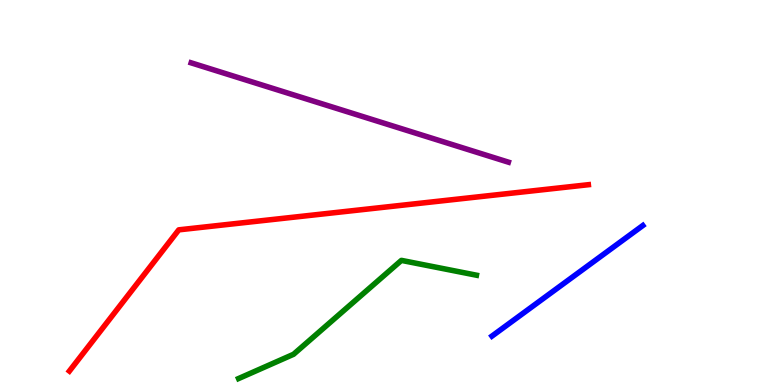[{'lines': ['blue', 'red'], 'intersections': []}, {'lines': ['green', 'red'], 'intersections': []}, {'lines': ['purple', 'red'], 'intersections': []}, {'lines': ['blue', 'green'], 'intersections': []}, {'lines': ['blue', 'purple'], 'intersections': []}, {'lines': ['green', 'purple'], 'intersections': []}]